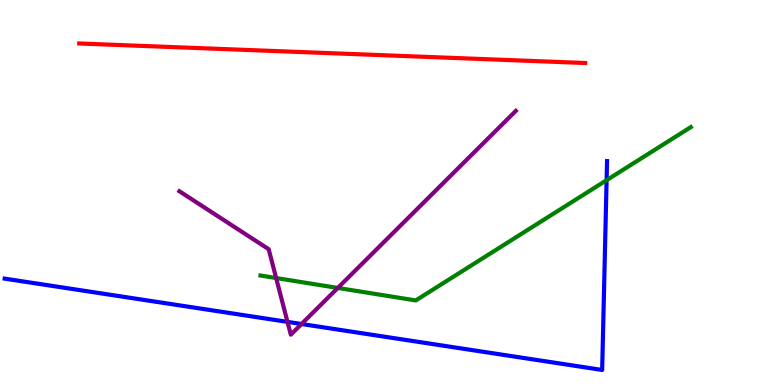[{'lines': ['blue', 'red'], 'intersections': []}, {'lines': ['green', 'red'], 'intersections': []}, {'lines': ['purple', 'red'], 'intersections': []}, {'lines': ['blue', 'green'], 'intersections': [{'x': 7.83, 'y': 5.32}]}, {'lines': ['blue', 'purple'], 'intersections': [{'x': 3.71, 'y': 1.64}, {'x': 3.89, 'y': 1.58}]}, {'lines': ['green', 'purple'], 'intersections': [{'x': 3.56, 'y': 2.78}, {'x': 4.36, 'y': 2.52}]}]